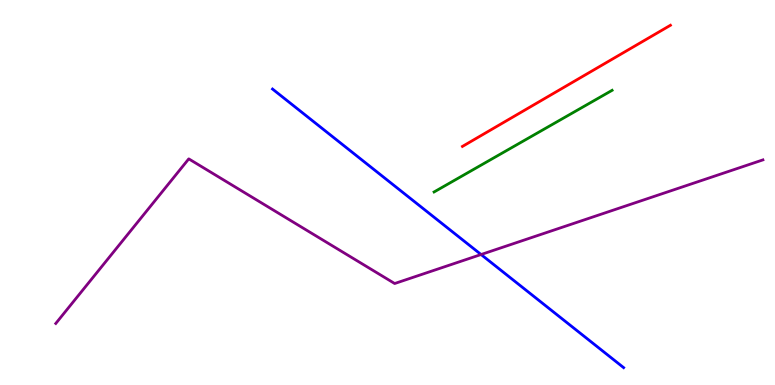[{'lines': ['blue', 'red'], 'intersections': []}, {'lines': ['green', 'red'], 'intersections': []}, {'lines': ['purple', 'red'], 'intersections': []}, {'lines': ['blue', 'green'], 'intersections': []}, {'lines': ['blue', 'purple'], 'intersections': [{'x': 6.21, 'y': 3.39}]}, {'lines': ['green', 'purple'], 'intersections': []}]